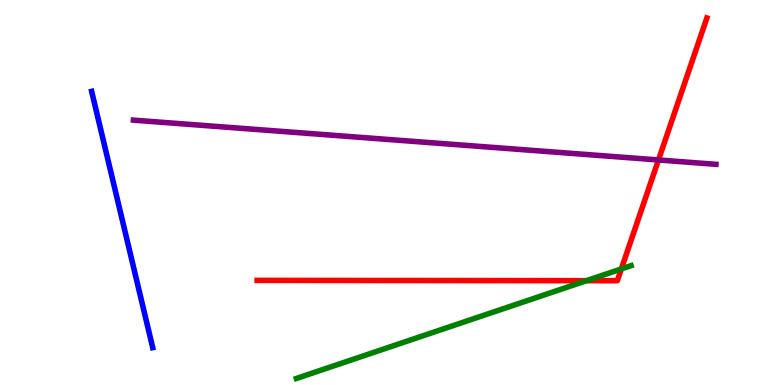[{'lines': ['blue', 'red'], 'intersections': []}, {'lines': ['green', 'red'], 'intersections': [{'x': 7.57, 'y': 2.71}, {'x': 8.02, 'y': 3.01}]}, {'lines': ['purple', 'red'], 'intersections': [{'x': 8.5, 'y': 5.84}]}, {'lines': ['blue', 'green'], 'intersections': []}, {'lines': ['blue', 'purple'], 'intersections': []}, {'lines': ['green', 'purple'], 'intersections': []}]